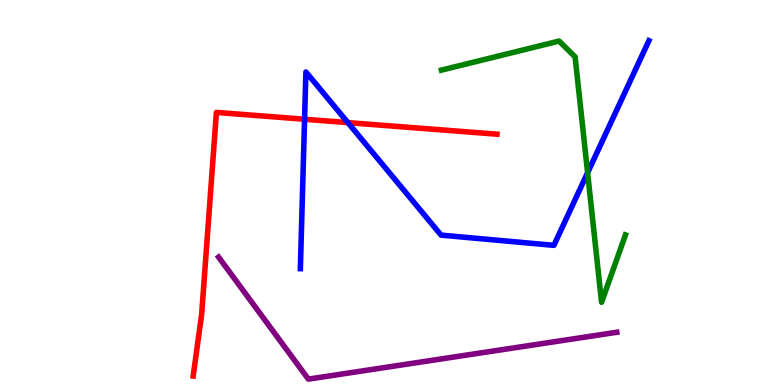[{'lines': ['blue', 'red'], 'intersections': [{'x': 3.93, 'y': 6.9}, {'x': 4.49, 'y': 6.82}]}, {'lines': ['green', 'red'], 'intersections': []}, {'lines': ['purple', 'red'], 'intersections': []}, {'lines': ['blue', 'green'], 'intersections': [{'x': 7.58, 'y': 5.51}]}, {'lines': ['blue', 'purple'], 'intersections': []}, {'lines': ['green', 'purple'], 'intersections': []}]